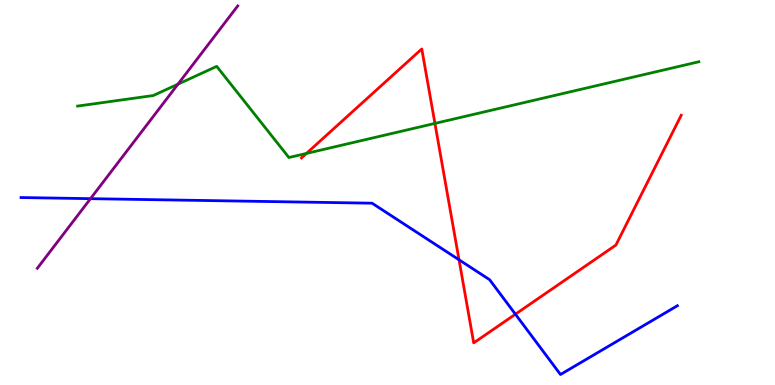[{'lines': ['blue', 'red'], 'intersections': [{'x': 5.92, 'y': 3.25}, {'x': 6.65, 'y': 1.84}]}, {'lines': ['green', 'red'], 'intersections': [{'x': 3.95, 'y': 6.01}, {'x': 5.61, 'y': 6.79}]}, {'lines': ['purple', 'red'], 'intersections': []}, {'lines': ['blue', 'green'], 'intersections': []}, {'lines': ['blue', 'purple'], 'intersections': [{'x': 1.17, 'y': 4.84}]}, {'lines': ['green', 'purple'], 'intersections': [{'x': 2.3, 'y': 7.81}]}]